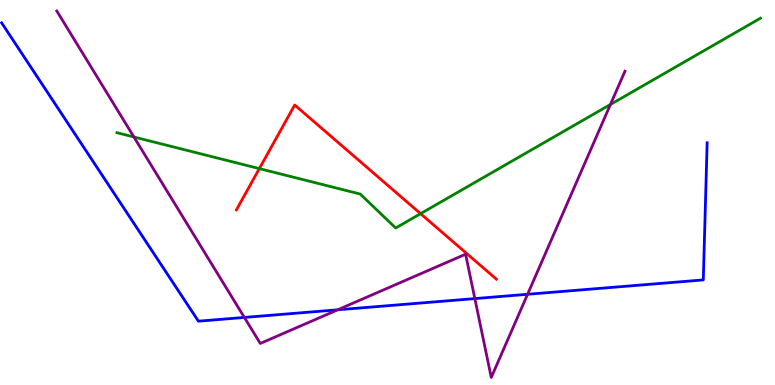[{'lines': ['blue', 'red'], 'intersections': []}, {'lines': ['green', 'red'], 'intersections': [{'x': 3.35, 'y': 5.62}, {'x': 5.43, 'y': 4.45}]}, {'lines': ['purple', 'red'], 'intersections': []}, {'lines': ['blue', 'green'], 'intersections': []}, {'lines': ['blue', 'purple'], 'intersections': [{'x': 3.15, 'y': 1.76}, {'x': 4.36, 'y': 1.95}, {'x': 6.13, 'y': 2.24}, {'x': 6.81, 'y': 2.36}]}, {'lines': ['green', 'purple'], 'intersections': [{'x': 1.73, 'y': 6.44}, {'x': 7.88, 'y': 7.29}]}]